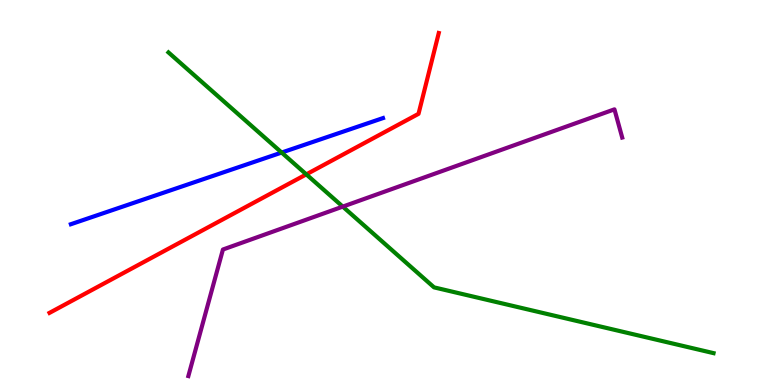[{'lines': ['blue', 'red'], 'intersections': []}, {'lines': ['green', 'red'], 'intersections': [{'x': 3.95, 'y': 5.47}]}, {'lines': ['purple', 'red'], 'intersections': []}, {'lines': ['blue', 'green'], 'intersections': [{'x': 3.63, 'y': 6.04}]}, {'lines': ['blue', 'purple'], 'intersections': []}, {'lines': ['green', 'purple'], 'intersections': [{'x': 4.42, 'y': 4.63}]}]